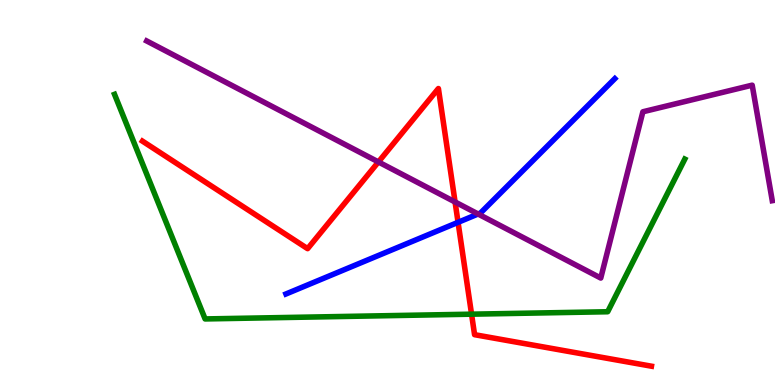[{'lines': ['blue', 'red'], 'intersections': [{'x': 5.91, 'y': 4.23}]}, {'lines': ['green', 'red'], 'intersections': [{'x': 6.08, 'y': 1.84}]}, {'lines': ['purple', 'red'], 'intersections': [{'x': 4.88, 'y': 5.79}, {'x': 5.87, 'y': 4.75}]}, {'lines': ['blue', 'green'], 'intersections': []}, {'lines': ['blue', 'purple'], 'intersections': [{'x': 6.17, 'y': 4.44}]}, {'lines': ['green', 'purple'], 'intersections': []}]